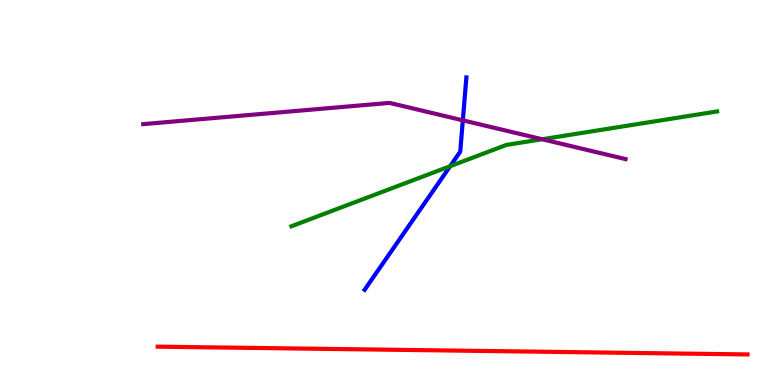[{'lines': ['blue', 'red'], 'intersections': []}, {'lines': ['green', 'red'], 'intersections': []}, {'lines': ['purple', 'red'], 'intersections': []}, {'lines': ['blue', 'green'], 'intersections': [{'x': 5.81, 'y': 5.68}]}, {'lines': ['blue', 'purple'], 'intersections': [{'x': 5.97, 'y': 6.87}]}, {'lines': ['green', 'purple'], 'intersections': [{'x': 7.0, 'y': 6.38}]}]